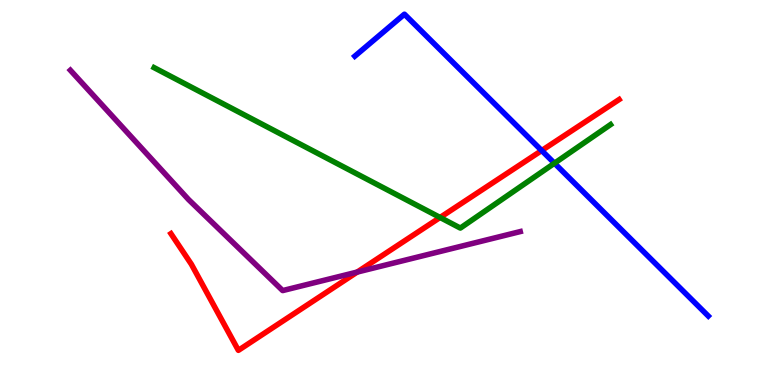[{'lines': ['blue', 'red'], 'intersections': [{'x': 6.99, 'y': 6.09}]}, {'lines': ['green', 'red'], 'intersections': [{'x': 5.68, 'y': 4.35}]}, {'lines': ['purple', 'red'], 'intersections': [{'x': 4.61, 'y': 2.93}]}, {'lines': ['blue', 'green'], 'intersections': [{'x': 7.15, 'y': 5.76}]}, {'lines': ['blue', 'purple'], 'intersections': []}, {'lines': ['green', 'purple'], 'intersections': []}]